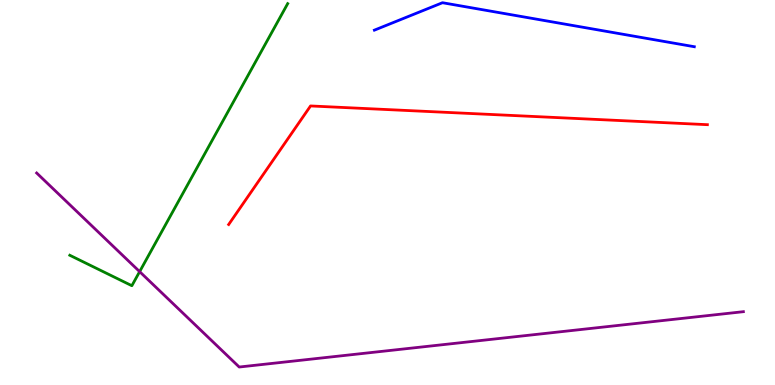[{'lines': ['blue', 'red'], 'intersections': []}, {'lines': ['green', 'red'], 'intersections': []}, {'lines': ['purple', 'red'], 'intersections': []}, {'lines': ['blue', 'green'], 'intersections': []}, {'lines': ['blue', 'purple'], 'intersections': []}, {'lines': ['green', 'purple'], 'intersections': [{'x': 1.8, 'y': 2.94}]}]